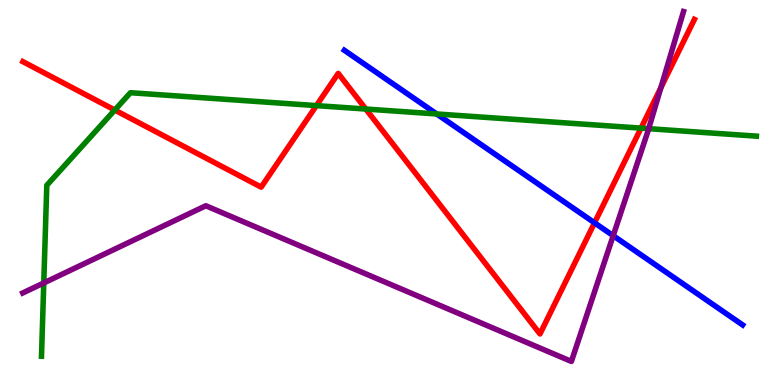[{'lines': ['blue', 'red'], 'intersections': [{'x': 7.67, 'y': 4.21}]}, {'lines': ['green', 'red'], 'intersections': [{'x': 1.48, 'y': 7.14}, {'x': 4.08, 'y': 7.26}, {'x': 4.72, 'y': 7.17}, {'x': 8.27, 'y': 6.67}]}, {'lines': ['purple', 'red'], 'intersections': [{'x': 8.53, 'y': 7.72}]}, {'lines': ['blue', 'green'], 'intersections': [{'x': 5.63, 'y': 7.04}]}, {'lines': ['blue', 'purple'], 'intersections': [{'x': 7.91, 'y': 3.88}]}, {'lines': ['green', 'purple'], 'intersections': [{'x': 0.565, 'y': 2.65}, {'x': 8.37, 'y': 6.66}]}]